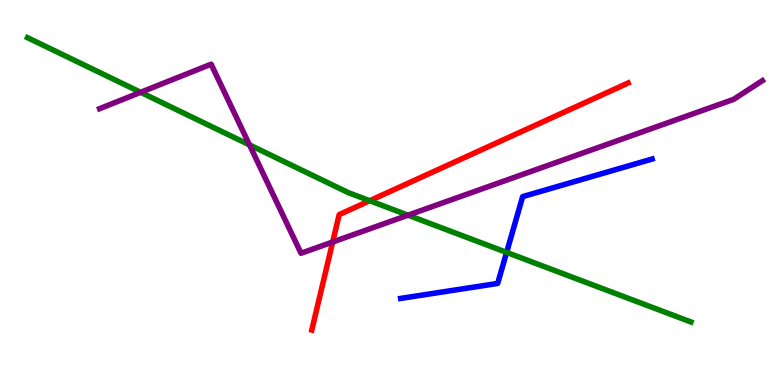[{'lines': ['blue', 'red'], 'intersections': []}, {'lines': ['green', 'red'], 'intersections': [{'x': 4.77, 'y': 4.79}]}, {'lines': ['purple', 'red'], 'intersections': [{'x': 4.29, 'y': 3.71}]}, {'lines': ['blue', 'green'], 'intersections': [{'x': 6.54, 'y': 3.44}]}, {'lines': ['blue', 'purple'], 'intersections': []}, {'lines': ['green', 'purple'], 'intersections': [{'x': 1.81, 'y': 7.6}, {'x': 3.22, 'y': 6.24}, {'x': 5.27, 'y': 4.41}]}]